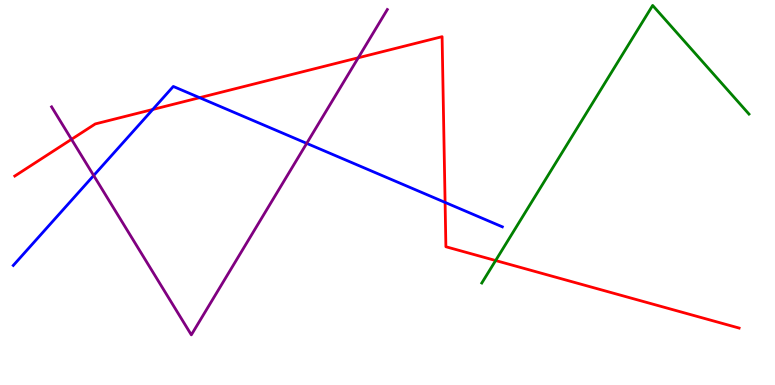[{'lines': ['blue', 'red'], 'intersections': [{'x': 1.97, 'y': 7.16}, {'x': 2.58, 'y': 7.46}, {'x': 5.74, 'y': 4.74}]}, {'lines': ['green', 'red'], 'intersections': [{'x': 6.4, 'y': 3.23}]}, {'lines': ['purple', 'red'], 'intersections': [{'x': 0.923, 'y': 6.38}, {'x': 4.62, 'y': 8.5}]}, {'lines': ['blue', 'green'], 'intersections': []}, {'lines': ['blue', 'purple'], 'intersections': [{'x': 1.21, 'y': 5.44}, {'x': 3.96, 'y': 6.28}]}, {'lines': ['green', 'purple'], 'intersections': []}]